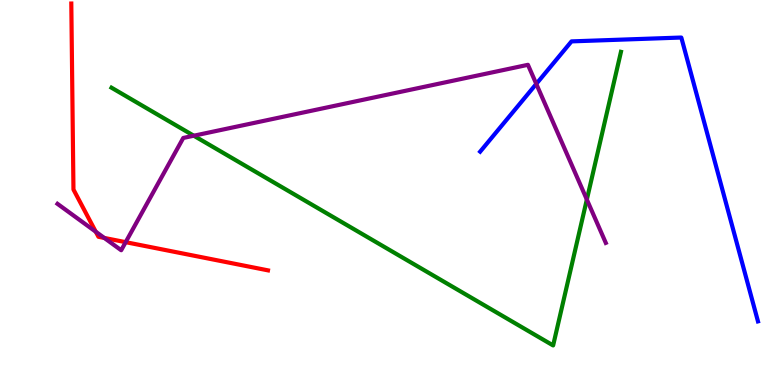[{'lines': ['blue', 'red'], 'intersections': []}, {'lines': ['green', 'red'], 'intersections': []}, {'lines': ['purple', 'red'], 'intersections': [{'x': 1.24, 'y': 3.98}, {'x': 1.35, 'y': 3.82}, {'x': 1.62, 'y': 3.71}]}, {'lines': ['blue', 'green'], 'intersections': []}, {'lines': ['blue', 'purple'], 'intersections': [{'x': 6.92, 'y': 7.82}]}, {'lines': ['green', 'purple'], 'intersections': [{'x': 2.5, 'y': 6.47}, {'x': 7.57, 'y': 4.82}]}]